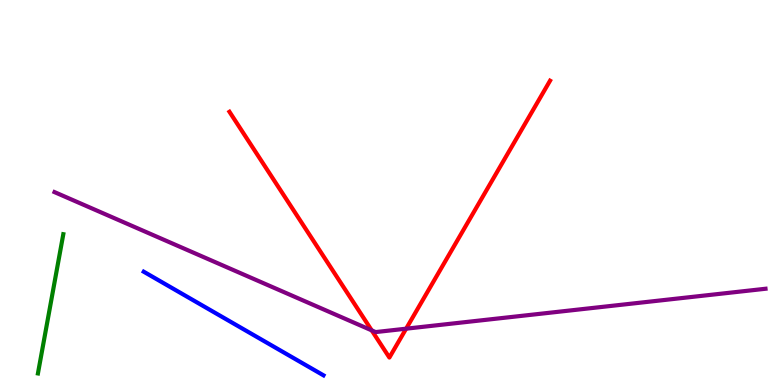[{'lines': ['blue', 'red'], 'intersections': []}, {'lines': ['green', 'red'], 'intersections': []}, {'lines': ['purple', 'red'], 'intersections': [{'x': 4.8, 'y': 1.42}, {'x': 5.24, 'y': 1.46}]}, {'lines': ['blue', 'green'], 'intersections': []}, {'lines': ['blue', 'purple'], 'intersections': []}, {'lines': ['green', 'purple'], 'intersections': []}]